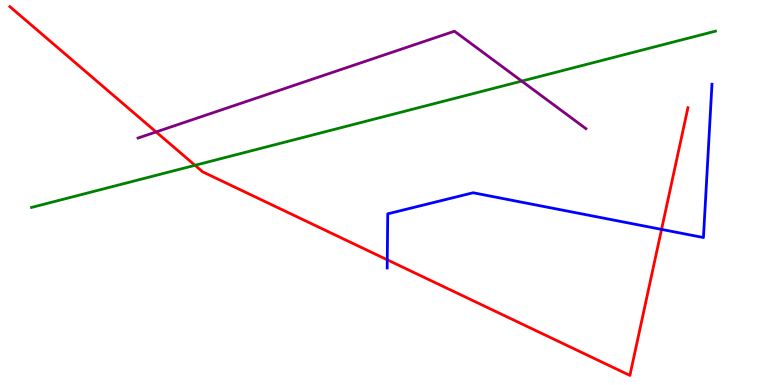[{'lines': ['blue', 'red'], 'intersections': [{'x': 5.0, 'y': 3.25}, {'x': 8.54, 'y': 4.04}]}, {'lines': ['green', 'red'], 'intersections': [{'x': 2.52, 'y': 5.71}]}, {'lines': ['purple', 'red'], 'intersections': [{'x': 2.01, 'y': 6.57}]}, {'lines': ['blue', 'green'], 'intersections': []}, {'lines': ['blue', 'purple'], 'intersections': []}, {'lines': ['green', 'purple'], 'intersections': [{'x': 6.73, 'y': 7.89}]}]